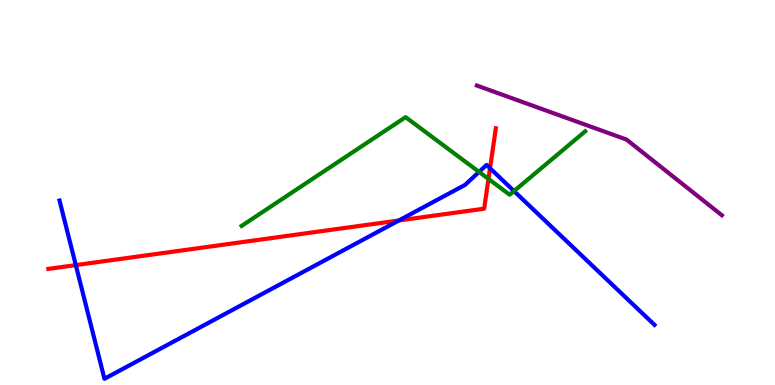[{'lines': ['blue', 'red'], 'intersections': [{'x': 0.978, 'y': 3.11}, {'x': 5.15, 'y': 4.27}, {'x': 6.32, 'y': 5.63}]}, {'lines': ['green', 'red'], 'intersections': [{'x': 6.3, 'y': 5.35}]}, {'lines': ['purple', 'red'], 'intersections': []}, {'lines': ['blue', 'green'], 'intersections': [{'x': 6.18, 'y': 5.53}, {'x': 6.63, 'y': 5.04}]}, {'lines': ['blue', 'purple'], 'intersections': []}, {'lines': ['green', 'purple'], 'intersections': []}]